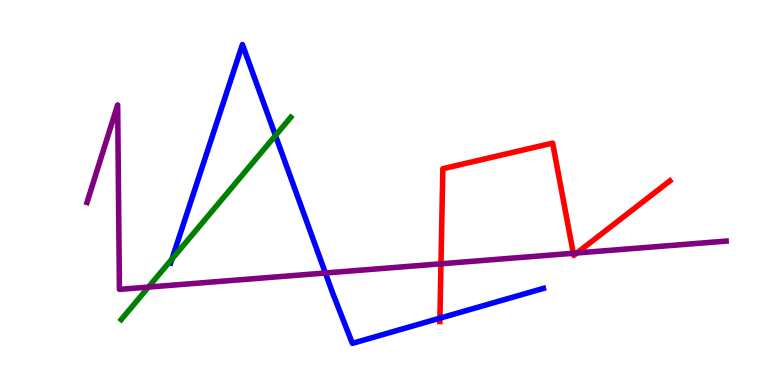[{'lines': ['blue', 'red'], 'intersections': [{'x': 5.68, 'y': 1.74}]}, {'lines': ['green', 'red'], 'intersections': []}, {'lines': ['purple', 'red'], 'intersections': [{'x': 5.69, 'y': 3.15}, {'x': 7.4, 'y': 3.42}, {'x': 7.44, 'y': 3.43}]}, {'lines': ['blue', 'green'], 'intersections': [{'x': 2.22, 'y': 3.27}, {'x': 3.55, 'y': 6.48}]}, {'lines': ['blue', 'purple'], 'intersections': [{'x': 4.2, 'y': 2.91}]}, {'lines': ['green', 'purple'], 'intersections': [{'x': 1.92, 'y': 2.54}]}]